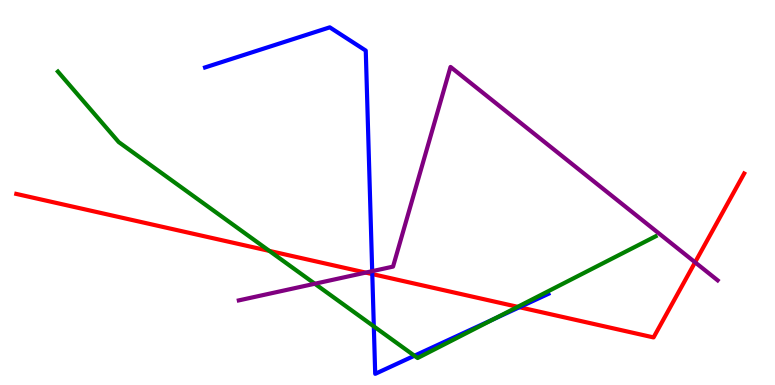[{'lines': ['blue', 'red'], 'intersections': [{'x': 4.8, 'y': 2.88}, {'x': 6.7, 'y': 2.02}]}, {'lines': ['green', 'red'], 'intersections': [{'x': 3.48, 'y': 3.48}, {'x': 6.68, 'y': 2.03}]}, {'lines': ['purple', 'red'], 'intersections': [{'x': 4.72, 'y': 2.92}, {'x': 8.97, 'y': 3.19}]}, {'lines': ['blue', 'green'], 'intersections': [{'x': 4.82, 'y': 1.52}, {'x': 5.35, 'y': 0.76}, {'x': 6.37, 'y': 1.71}]}, {'lines': ['blue', 'purple'], 'intersections': [{'x': 4.8, 'y': 2.96}]}, {'lines': ['green', 'purple'], 'intersections': [{'x': 4.06, 'y': 2.63}]}]